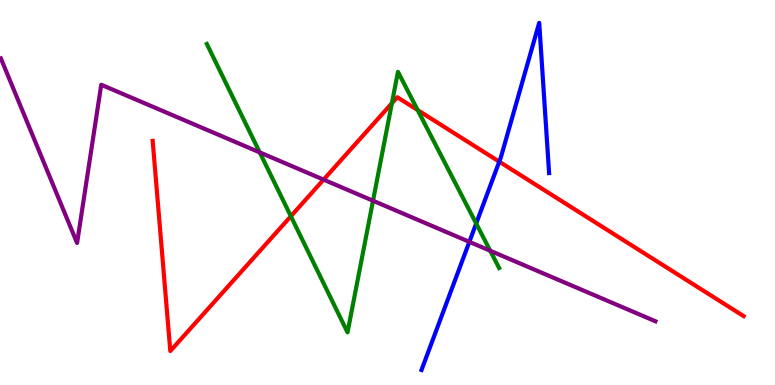[{'lines': ['blue', 'red'], 'intersections': [{'x': 6.44, 'y': 5.8}]}, {'lines': ['green', 'red'], 'intersections': [{'x': 3.75, 'y': 4.38}, {'x': 5.06, 'y': 7.32}, {'x': 5.39, 'y': 7.14}]}, {'lines': ['purple', 'red'], 'intersections': [{'x': 4.18, 'y': 5.33}]}, {'lines': ['blue', 'green'], 'intersections': [{'x': 6.14, 'y': 4.19}]}, {'lines': ['blue', 'purple'], 'intersections': [{'x': 6.06, 'y': 3.72}]}, {'lines': ['green', 'purple'], 'intersections': [{'x': 3.35, 'y': 6.04}, {'x': 4.81, 'y': 4.79}, {'x': 6.33, 'y': 3.49}]}]